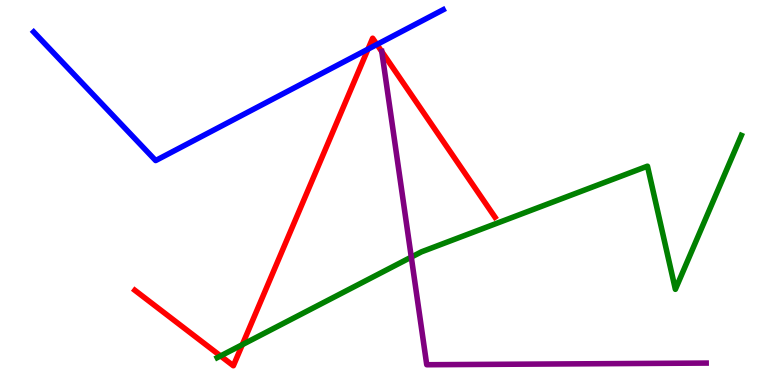[{'lines': ['blue', 'red'], 'intersections': [{'x': 4.75, 'y': 8.72}, {'x': 4.86, 'y': 8.84}]}, {'lines': ['green', 'red'], 'intersections': [{'x': 2.85, 'y': 0.755}, {'x': 3.13, 'y': 1.05}]}, {'lines': ['purple', 'red'], 'intersections': [{'x': 4.93, 'y': 8.66}]}, {'lines': ['blue', 'green'], 'intersections': []}, {'lines': ['blue', 'purple'], 'intersections': []}, {'lines': ['green', 'purple'], 'intersections': [{'x': 5.31, 'y': 3.32}]}]